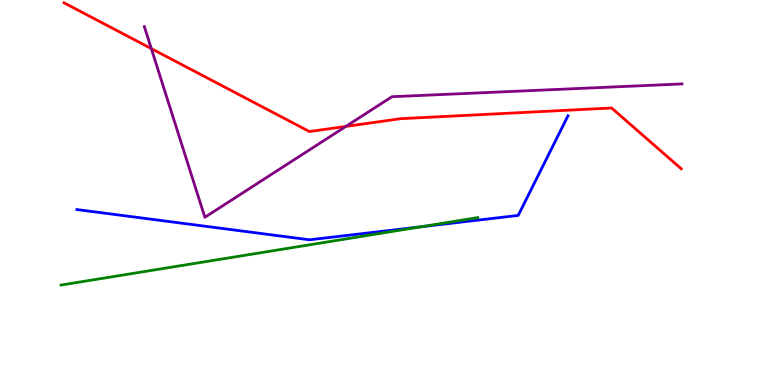[{'lines': ['blue', 'red'], 'intersections': []}, {'lines': ['green', 'red'], 'intersections': []}, {'lines': ['purple', 'red'], 'intersections': [{'x': 1.95, 'y': 8.74}, {'x': 4.46, 'y': 6.72}]}, {'lines': ['blue', 'green'], 'intersections': [{'x': 5.43, 'y': 4.11}]}, {'lines': ['blue', 'purple'], 'intersections': []}, {'lines': ['green', 'purple'], 'intersections': []}]